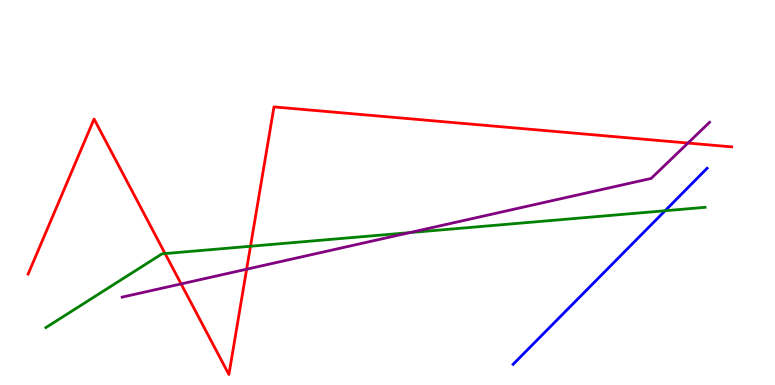[{'lines': ['blue', 'red'], 'intersections': []}, {'lines': ['green', 'red'], 'intersections': [{'x': 2.13, 'y': 3.41}, {'x': 3.23, 'y': 3.6}]}, {'lines': ['purple', 'red'], 'intersections': [{'x': 2.34, 'y': 2.63}, {'x': 3.18, 'y': 3.01}, {'x': 8.88, 'y': 6.28}]}, {'lines': ['blue', 'green'], 'intersections': [{'x': 8.58, 'y': 4.53}]}, {'lines': ['blue', 'purple'], 'intersections': []}, {'lines': ['green', 'purple'], 'intersections': [{'x': 5.29, 'y': 3.96}]}]